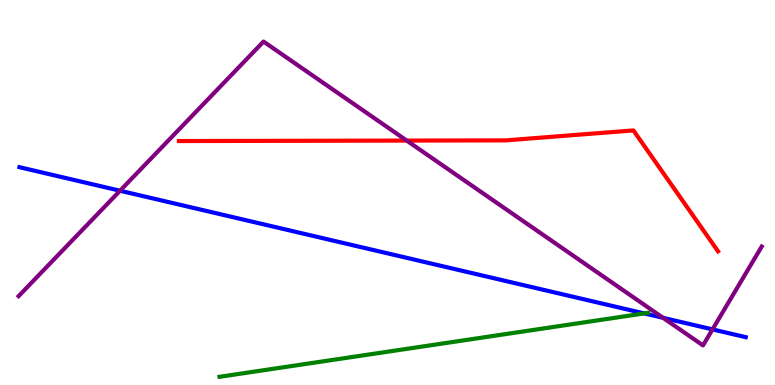[{'lines': ['blue', 'red'], 'intersections': []}, {'lines': ['green', 'red'], 'intersections': []}, {'lines': ['purple', 'red'], 'intersections': [{'x': 5.25, 'y': 6.35}]}, {'lines': ['blue', 'green'], 'intersections': [{'x': 8.31, 'y': 1.86}]}, {'lines': ['blue', 'purple'], 'intersections': [{'x': 1.55, 'y': 5.05}, {'x': 8.56, 'y': 1.74}, {'x': 9.19, 'y': 1.44}]}, {'lines': ['green', 'purple'], 'intersections': []}]